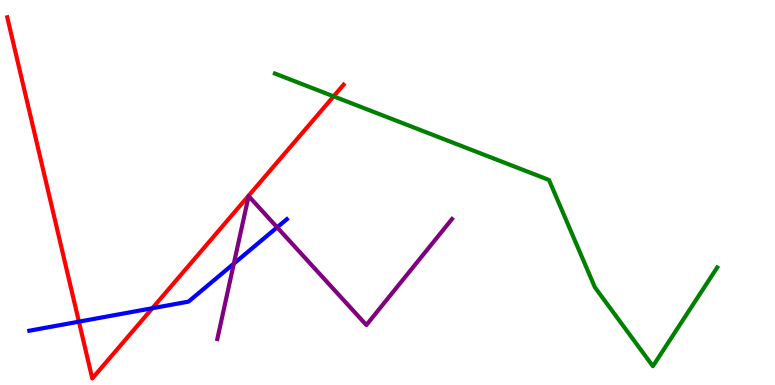[{'lines': ['blue', 'red'], 'intersections': [{'x': 1.02, 'y': 1.65}, {'x': 1.97, 'y': 1.99}]}, {'lines': ['green', 'red'], 'intersections': [{'x': 4.3, 'y': 7.5}]}, {'lines': ['purple', 'red'], 'intersections': []}, {'lines': ['blue', 'green'], 'intersections': []}, {'lines': ['blue', 'purple'], 'intersections': [{'x': 3.02, 'y': 3.15}, {'x': 3.58, 'y': 4.1}]}, {'lines': ['green', 'purple'], 'intersections': []}]